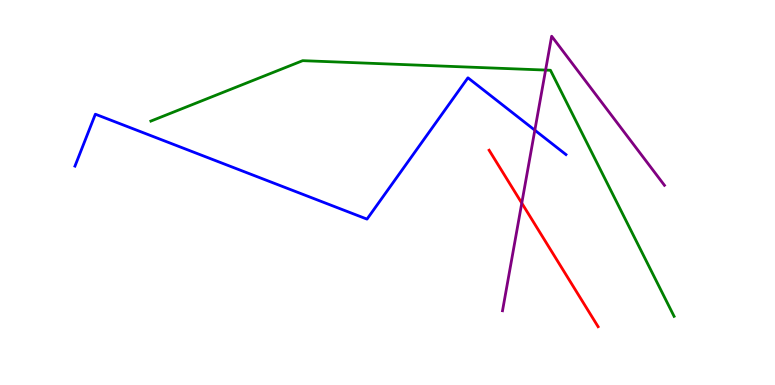[{'lines': ['blue', 'red'], 'intersections': []}, {'lines': ['green', 'red'], 'intersections': []}, {'lines': ['purple', 'red'], 'intersections': [{'x': 6.73, 'y': 4.72}]}, {'lines': ['blue', 'green'], 'intersections': []}, {'lines': ['blue', 'purple'], 'intersections': [{'x': 6.9, 'y': 6.62}]}, {'lines': ['green', 'purple'], 'intersections': [{'x': 7.04, 'y': 8.18}]}]